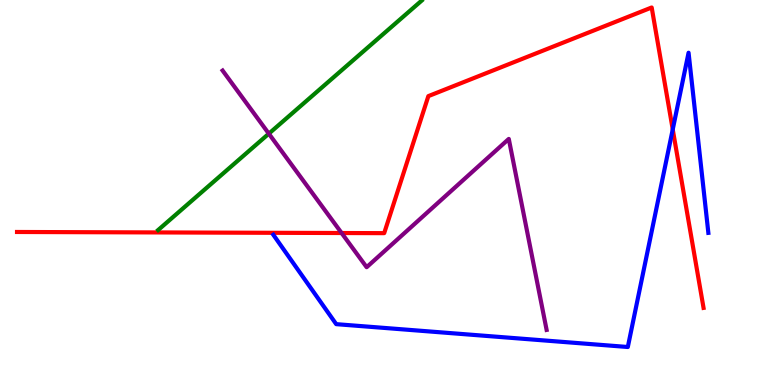[{'lines': ['blue', 'red'], 'intersections': [{'x': 8.68, 'y': 6.64}]}, {'lines': ['green', 'red'], 'intersections': []}, {'lines': ['purple', 'red'], 'intersections': [{'x': 4.41, 'y': 3.95}]}, {'lines': ['blue', 'green'], 'intersections': []}, {'lines': ['blue', 'purple'], 'intersections': []}, {'lines': ['green', 'purple'], 'intersections': [{'x': 3.47, 'y': 6.53}]}]